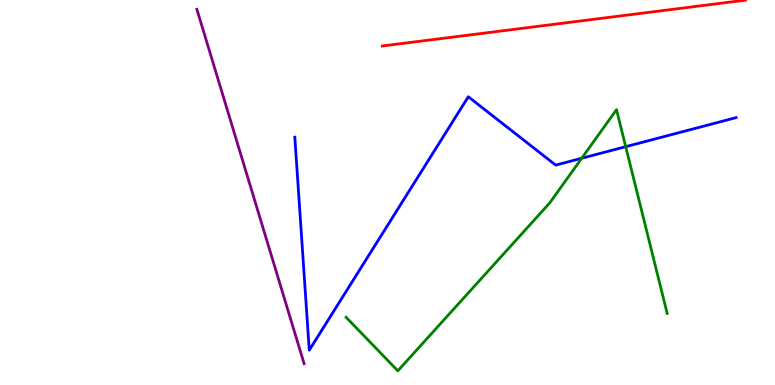[{'lines': ['blue', 'red'], 'intersections': []}, {'lines': ['green', 'red'], 'intersections': []}, {'lines': ['purple', 'red'], 'intersections': []}, {'lines': ['blue', 'green'], 'intersections': [{'x': 7.51, 'y': 5.89}, {'x': 8.07, 'y': 6.19}]}, {'lines': ['blue', 'purple'], 'intersections': []}, {'lines': ['green', 'purple'], 'intersections': []}]